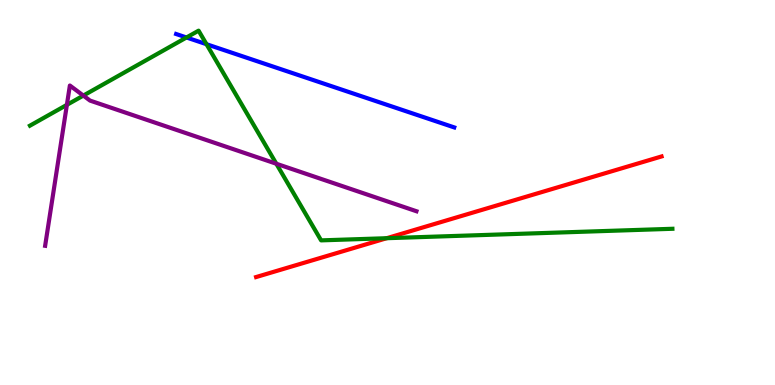[{'lines': ['blue', 'red'], 'intersections': []}, {'lines': ['green', 'red'], 'intersections': [{'x': 4.99, 'y': 3.81}]}, {'lines': ['purple', 'red'], 'intersections': []}, {'lines': ['blue', 'green'], 'intersections': [{'x': 2.41, 'y': 9.03}, {'x': 2.66, 'y': 8.85}]}, {'lines': ['blue', 'purple'], 'intersections': []}, {'lines': ['green', 'purple'], 'intersections': [{'x': 0.863, 'y': 7.28}, {'x': 1.08, 'y': 7.52}, {'x': 3.57, 'y': 5.75}]}]